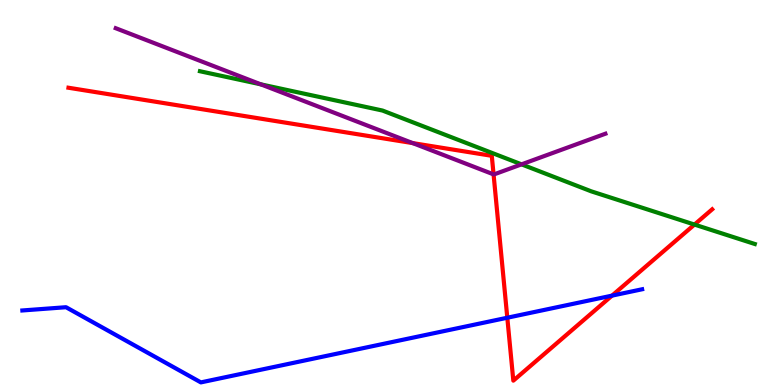[{'lines': ['blue', 'red'], 'intersections': [{'x': 6.55, 'y': 1.75}, {'x': 7.9, 'y': 2.32}]}, {'lines': ['green', 'red'], 'intersections': [{'x': 8.96, 'y': 4.17}]}, {'lines': ['purple', 'red'], 'intersections': [{'x': 5.33, 'y': 6.28}, {'x': 6.37, 'y': 5.47}]}, {'lines': ['blue', 'green'], 'intersections': []}, {'lines': ['blue', 'purple'], 'intersections': []}, {'lines': ['green', 'purple'], 'intersections': [{'x': 3.37, 'y': 7.81}, {'x': 6.73, 'y': 5.73}]}]